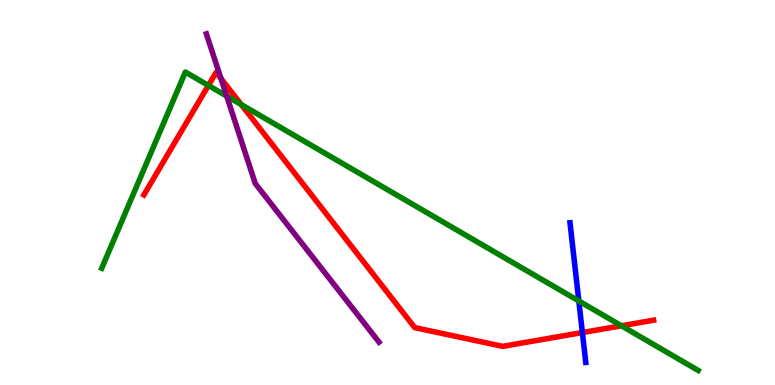[{'lines': ['blue', 'red'], 'intersections': [{'x': 7.51, 'y': 1.36}]}, {'lines': ['green', 'red'], 'intersections': [{'x': 2.69, 'y': 7.78}, {'x': 3.11, 'y': 7.28}, {'x': 8.02, 'y': 1.54}]}, {'lines': ['purple', 'red'], 'intersections': [{'x': 2.85, 'y': 7.96}]}, {'lines': ['blue', 'green'], 'intersections': [{'x': 7.47, 'y': 2.18}]}, {'lines': ['blue', 'purple'], 'intersections': []}, {'lines': ['green', 'purple'], 'intersections': [{'x': 2.93, 'y': 7.5}]}]